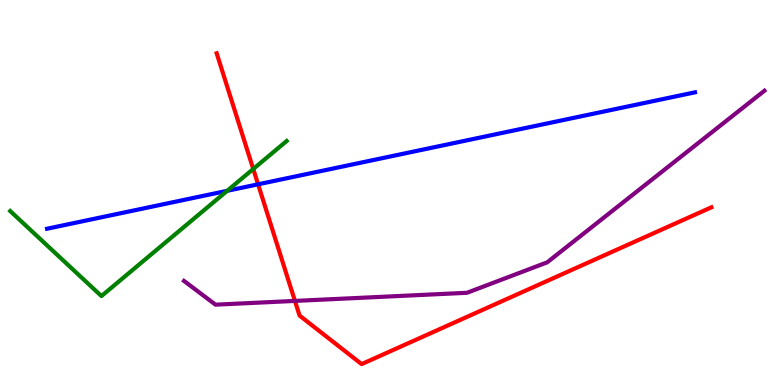[{'lines': ['blue', 'red'], 'intersections': [{'x': 3.33, 'y': 5.21}]}, {'lines': ['green', 'red'], 'intersections': [{'x': 3.27, 'y': 5.61}]}, {'lines': ['purple', 'red'], 'intersections': [{'x': 3.81, 'y': 2.18}]}, {'lines': ['blue', 'green'], 'intersections': [{'x': 2.93, 'y': 5.04}]}, {'lines': ['blue', 'purple'], 'intersections': []}, {'lines': ['green', 'purple'], 'intersections': []}]